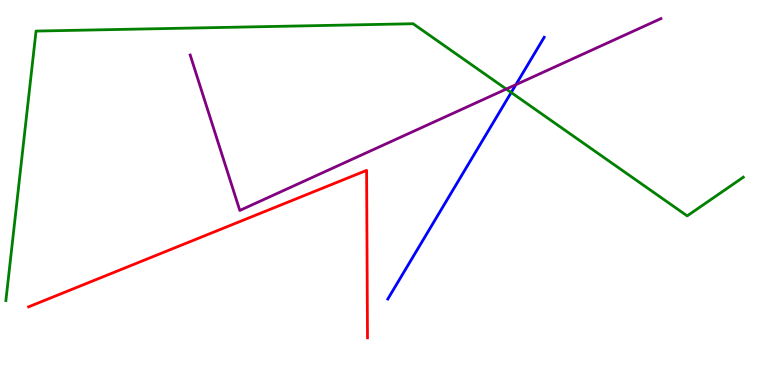[{'lines': ['blue', 'red'], 'intersections': []}, {'lines': ['green', 'red'], 'intersections': []}, {'lines': ['purple', 'red'], 'intersections': []}, {'lines': ['blue', 'green'], 'intersections': [{'x': 6.6, 'y': 7.6}]}, {'lines': ['blue', 'purple'], 'intersections': [{'x': 6.66, 'y': 7.8}]}, {'lines': ['green', 'purple'], 'intersections': [{'x': 6.53, 'y': 7.69}]}]